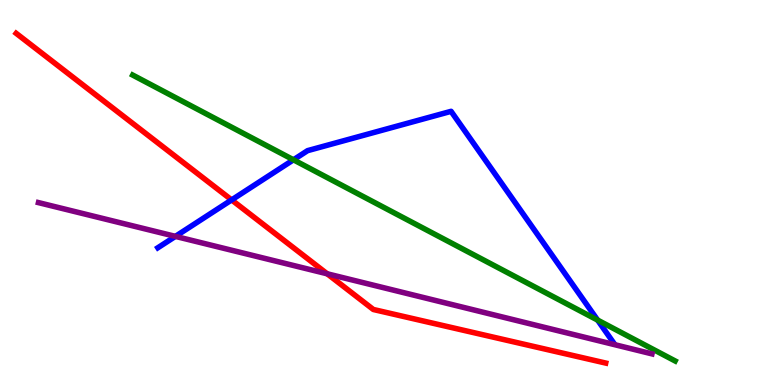[{'lines': ['blue', 'red'], 'intersections': [{'x': 2.99, 'y': 4.81}]}, {'lines': ['green', 'red'], 'intersections': []}, {'lines': ['purple', 'red'], 'intersections': [{'x': 4.22, 'y': 2.89}]}, {'lines': ['blue', 'green'], 'intersections': [{'x': 3.79, 'y': 5.85}, {'x': 7.71, 'y': 1.69}]}, {'lines': ['blue', 'purple'], 'intersections': [{'x': 2.26, 'y': 3.86}]}, {'lines': ['green', 'purple'], 'intersections': []}]